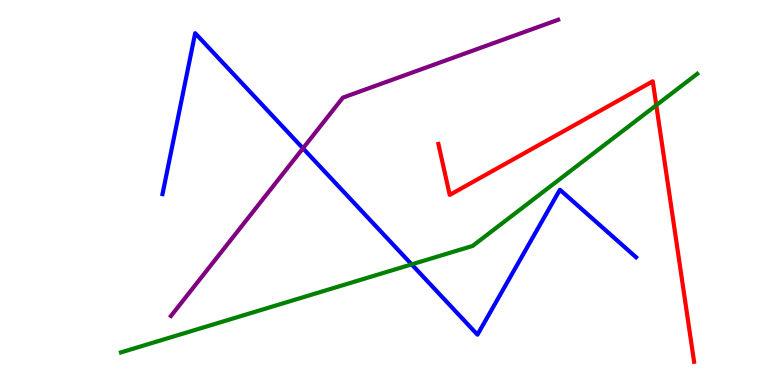[{'lines': ['blue', 'red'], 'intersections': []}, {'lines': ['green', 'red'], 'intersections': [{'x': 8.47, 'y': 7.27}]}, {'lines': ['purple', 'red'], 'intersections': []}, {'lines': ['blue', 'green'], 'intersections': [{'x': 5.31, 'y': 3.13}]}, {'lines': ['blue', 'purple'], 'intersections': [{'x': 3.91, 'y': 6.15}]}, {'lines': ['green', 'purple'], 'intersections': []}]